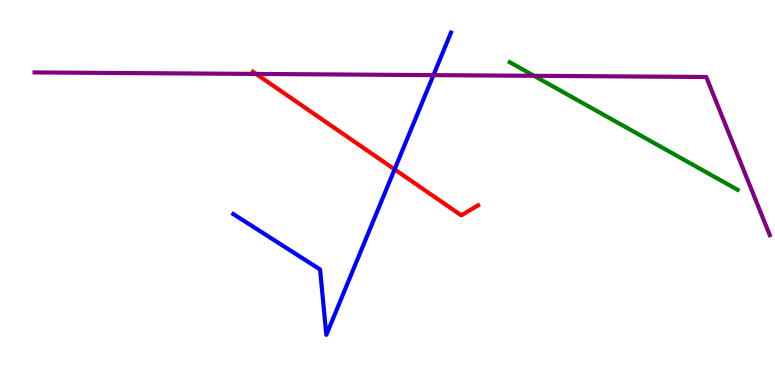[{'lines': ['blue', 'red'], 'intersections': [{'x': 5.09, 'y': 5.6}]}, {'lines': ['green', 'red'], 'intersections': []}, {'lines': ['purple', 'red'], 'intersections': [{'x': 3.3, 'y': 8.08}]}, {'lines': ['blue', 'green'], 'intersections': []}, {'lines': ['blue', 'purple'], 'intersections': [{'x': 5.59, 'y': 8.05}]}, {'lines': ['green', 'purple'], 'intersections': [{'x': 6.89, 'y': 8.03}]}]